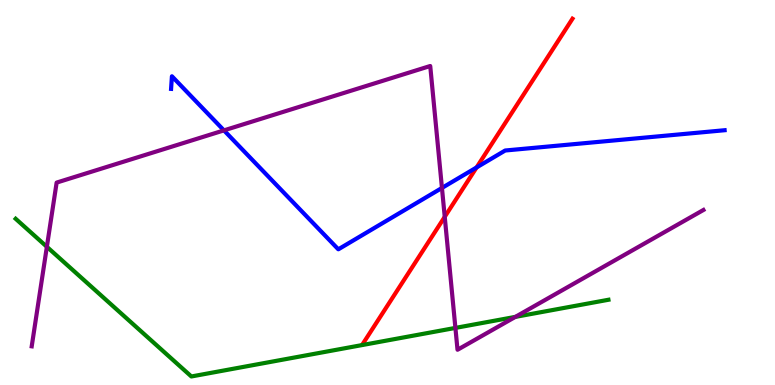[{'lines': ['blue', 'red'], 'intersections': [{'x': 6.15, 'y': 5.65}]}, {'lines': ['green', 'red'], 'intersections': []}, {'lines': ['purple', 'red'], 'intersections': [{'x': 5.74, 'y': 4.37}]}, {'lines': ['blue', 'green'], 'intersections': []}, {'lines': ['blue', 'purple'], 'intersections': [{'x': 2.89, 'y': 6.61}, {'x': 5.7, 'y': 5.12}]}, {'lines': ['green', 'purple'], 'intersections': [{'x': 0.605, 'y': 3.59}, {'x': 5.88, 'y': 1.48}, {'x': 6.65, 'y': 1.77}]}]